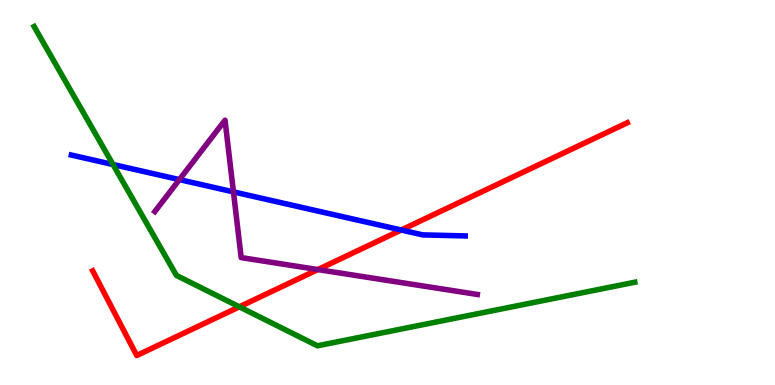[{'lines': ['blue', 'red'], 'intersections': [{'x': 5.18, 'y': 4.03}]}, {'lines': ['green', 'red'], 'intersections': [{'x': 3.09, 'y': 2.03}]}, {'lines': ['purple', 'red'], 'intersections': [{'x': 4.1, 'y': 3.0}]}, {'lines': ['blue', 'green'], 'intersections': [{'x': 1.46, 'y': 5.73}]}, {'lines': ['blue', 'purple'], 'intersections': [{'x': 2.31, 'y': 5.33}, {'x': 3.01, 'y': 5.02}]}, {'lines': ['green', 'purple'], 'intersections': []}]